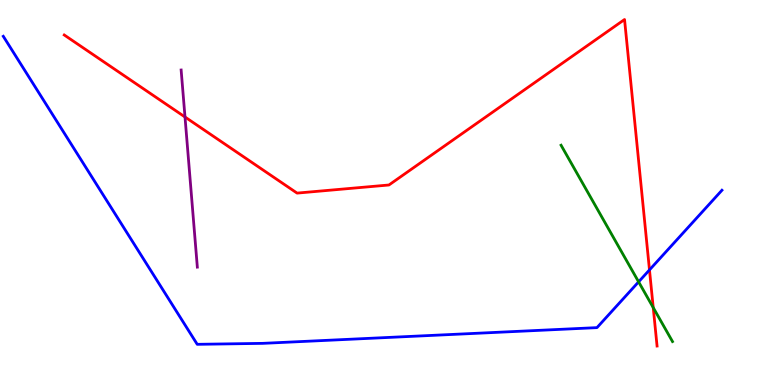[{'lines': ['blue', 'red'], 'intersections': [{'x': 8.38, 'y': 2.99}]}, {'lines': ['green', 'red'], 'intersections': [{'x': 8.43, 'y': 2.01}]}, {'lines': ['purple', 'red'], 'intersections': [{'x': 2.39, 'y': 6.96}]}, {'lines': ['blue', 'green'], 'intersections': [{'x': 8.24, 'y': 2.68}]}, {'lines': ['blue', 'purple'], 'intersections': []}, {'lines': ['green', 'purple'], 'intersections': []}]